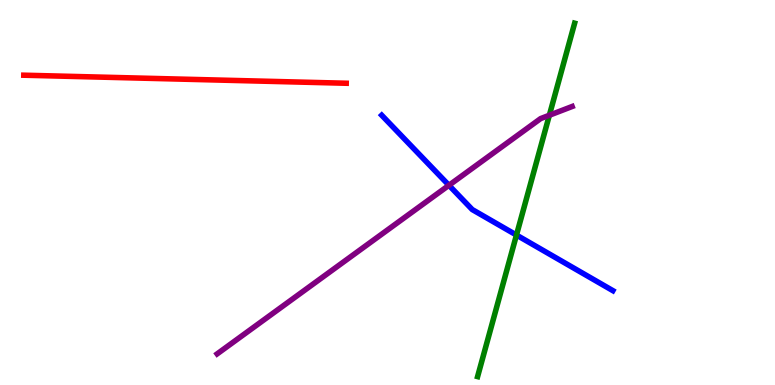[{'lines': ['blue', 'red'], 'intersections': []}, {'lines': ['green', 'red'], 'intersections': []}, {'lines': ['purple', 'red'], 'intersections': []}, {'lines': ['blue', 'green'], 'intersections': [{'x': 6.66, 'y': 3.89}]}, {'lines': ['blue', 'purple'], 'intersections': [{'x': 5.79, 'y': 5.19}]}, {'lines': ['green', 'purple'], 'intersections': [{'x': 7.09, 'y': 7.01}]}]